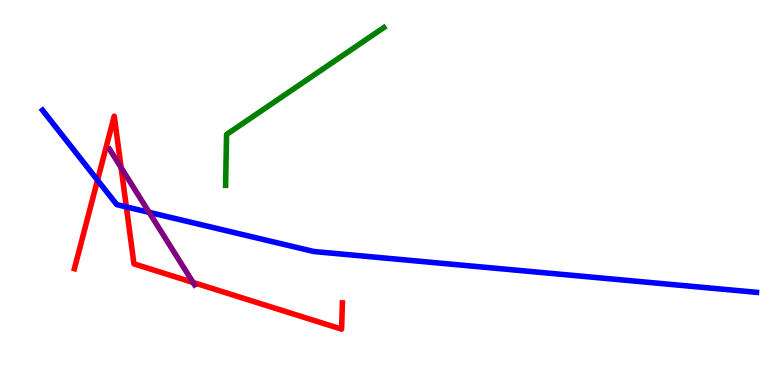[{'lines': ['blue', 'red'], 'intersections': [{'x': 1.26, 'y': 5.32}, {'x': 1.63, 'y': 4.63}]}, {'lines': ['green', 'red'], 'intersections': []}, {'lines': ['purple', 'red'], 'intersections': [{'x': 1.56, 'y': 5.65}, {'x': 2.49, 'y': 2.66}]}, {'lines': ['blue', 'green'], 'intersections': []}, {'lines': ['blue', 'purple'], 'intersections': [{'x': 1.92, 'y': 4.48}]}, {'lines': ['green', 'purple'], 'intersections': []}]